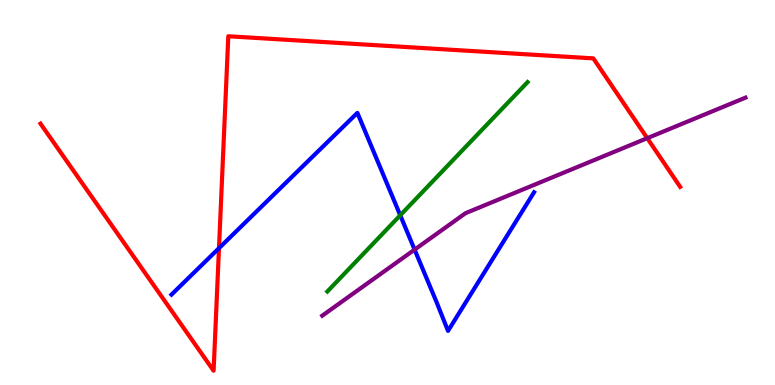[{'lines': ['blue', 'red'], 'intersections': [{'x': 2.83, 'y': 3.55}]}, {'lines': ['green', 'red'], 'intersections': []}, {'lines': ['purple', 'red'], 'intersections': [{'x': 8.35, 'y': 6.41}]}, {'lines': ['blue', 'green'], 'intersections': [{'x': 5.16, 'y': 4.41}]}, {'lines': ['blue', 'purple'], 'intersections': [{'x': 5.35, 'y': 3.52}]}, {'lines': ['green', 'purple'], 'intersections': []}]